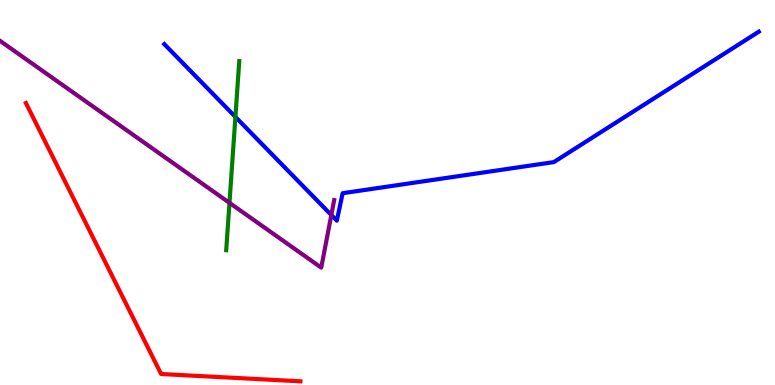[{'lines': ['blue', 'red'], 'intersections': []}, {'lines': ['green', 'red'], 'intersections': []}, {'lines': ['purple', 'red'], 'intersections': []}, {'lines': ['blue', 'green'], 'intersections': [{'x': 3.04, 'y': 6.96}]}, {'lines': ['blue', 'purple'], 'intersections': [{'x': 4.28, 'y': 4.41}]}, {'lines': ['green', 'purple'], 'intersections': [{'x': 2.96, 'y': 4.73}]}]